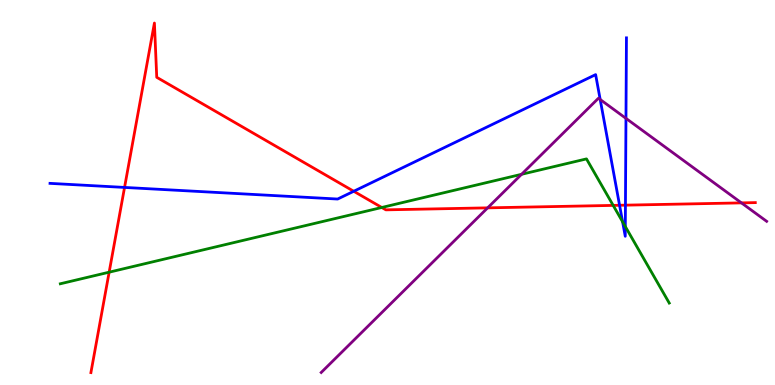[{'lines': ['blue', 'red'], 'intersections': [{'x': 1.61, 'y': 5.13}, {'x': 4.56, 'y': 5.03}, {'x': 7.99, 'y': 4.67}, {'x': 8.07, 'y': 4.67}]}, {'lines': ['green', 'red'], 'intersections': [{'x': 1.41, 'y': 2.93}, {'x': 4.93, 'y': 4.61}, {'x': 7.91, 'y': 4.67}]}, {'lines': ['purple', 'red'], 'intersections': [{'x': 6.29, 'y': 4.6}, {'x': 9.57, 'y': 4.73}]}, {'lines': ['blue', 'green'], 'intersections': [{'x': 8.03, 'y': 4.24}, {'x': 8.07, 'y': 4.12}]}, {'lines': ['blue', 'purple'], 'intersections': [{'x': 7.74, 'y': 7.42}, {'x': 8.08, 'y': 6.93}]}, {'lines': ['green', 'purple'], 'intersections': [{'x': 6.73, 'y': 5.47}]}]